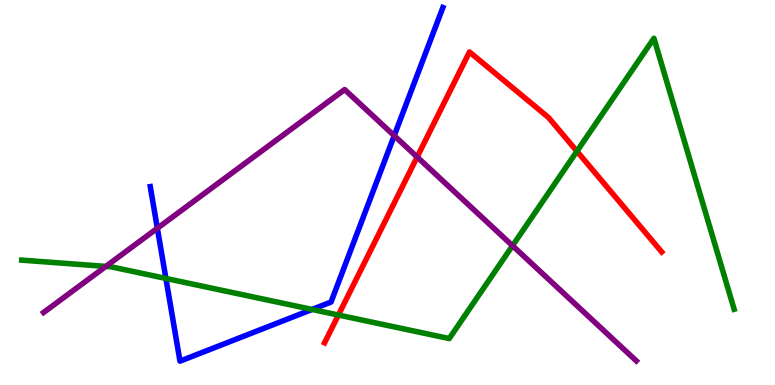[{'lines': ['blue', 'red'], 'intersections': []}, {'lines': ['green', 'red'], 'intersections': [{'x': 4.37, 'y': 1.82}, {'x': 7.44, 'y': 6.07}]}, {'lines': ['purple', 'red'], 'intersections': [{'x': 5.38, 'y': 5.92}]}, {'lines': ['blue', 'green'], 'intersections': [{'x': 2.14, 'y': 2.77}, {'x': 4.03, 'y': 1.96}]}, {'lines': ['blue', 'purple'], 'intersections': [{'x': 2.03, 'y': 4.07}, {'x': 5.09, 'y': 6.48}]}, {'lines': ['green', 'purple'], 'intersections': [{'x': 1.37, 'y': 3.08}, {'x': 6.61, 'y': 3.62}]}]